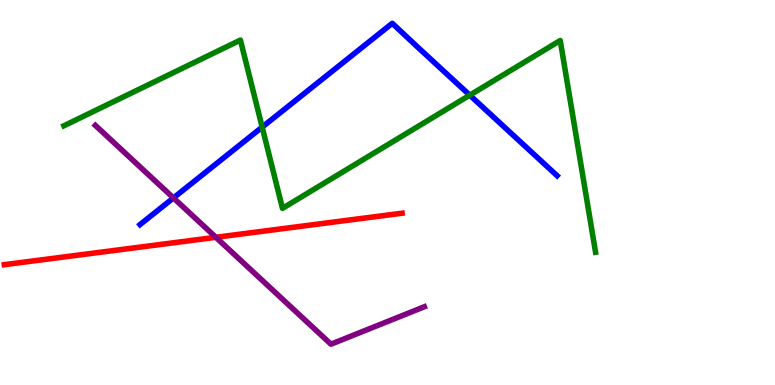[{'lines': ['blue', 'red'], 'intersections': []}, {'lines': ['green', 'red'], 'intersections': []}, {'lines': ['purple', 'red'], 'intersections': [{'x': 2.79, 'y': 3.84}]}, {'lines': ['blue', 'green'], 'intersections': [{'x': 3.38, 'y': 6.7}, {'x': 6.06, 'y': 7.53}]}, {'lines': ['blue', 'purple'], 'intersections': [{'x': 2.24, 'y': 4.86}]}, {'lines': ['green', 'purple'], 'intersections': []}]